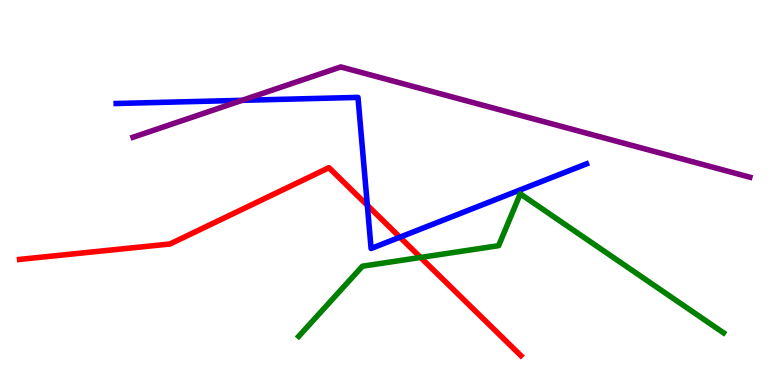[{'lines': ['blue', 'red'], 'intersections': [{'x': 4.74, 'y': 4.67}, {'x': 5.16, 'y': 3.84}]}, {'lines': ['green', 'red'], 'intersections': [{'x': 5.43, 'y': 3.31}]}, {'lines': ['purple', 'red'], 'intersections': []}, {'lines': ['blue', 'green'], 'intersections': []}, {'lines': ['blue', 'purple'], 'intersections': [{'x': 3.12, 'y': 7.39}]}, {'lines': ['green', 'purple'], 'intersections': []}]